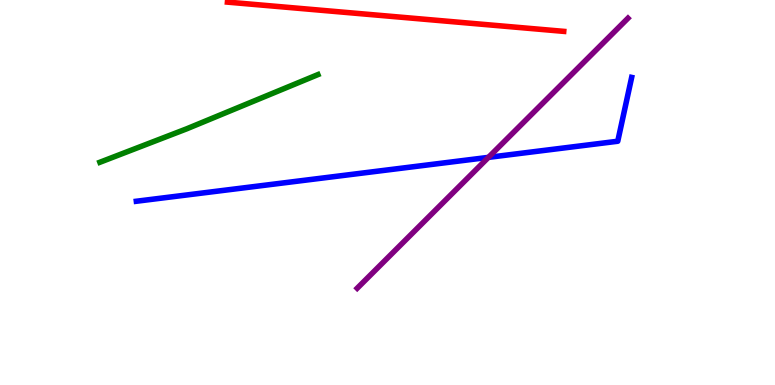[{'lines': ['blue', 'red'], 'intersections': []}, {'lines': ['green', 'red'], 'intersections': []}, {'lines': ['purple', 'red'], 'intersections': []}, {'lines': ['blue', 'green'], 'intersections': []}, {'lines': ['blue', 'purple'], 'intersections': [{'x': 6.3, 'y': 5.91}]}, {'lines': ['green', 'purple'], 'intersections': []}]